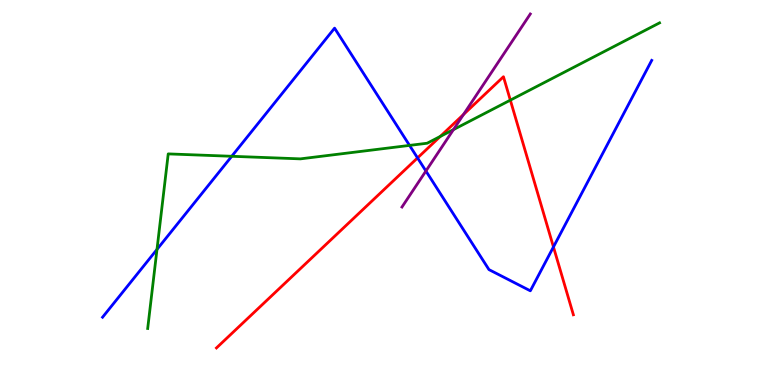[{'lines': ['blue', 'red'], 'intersections': [{'x': 5.39, 'y': 5.9}, {'x': 7.14, 'y': 3.59}]}, {'lines': ['green', 'red'], 'intersections': [{'x': 5.68, 'y': 6.46}, {'x': 6.58, 'y': 7.4}]}, {'lines': ['purple', 'red'], 'intersections': [{'x': 5.98, 'y': 7.03}]}, {'lines': ['blue', 'green'], 'intersections': [{'x': 2.03, 'y': 3.52}, {'x': 2.99, 'y': 5.94}, {'x': 5.28, 'y': 6.22}]}, {'lines': ['blue', 'purple'], 'intersections': [{'x': 5.5, 'y': 5.56}]}, {'lines': ['green', 'purple'], 'intersections': [{'x': 5.85, 'y': 6.63}]}]